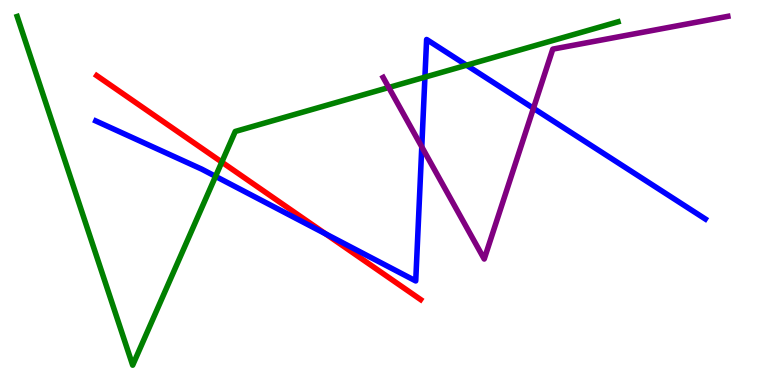[{'lines': ['blue', 'red'], 'intersections': [{'x': 4.2, 'y': 3.93}]}, {'lines': ['green', 'red'], 'intersections': [{'x': 2.86, 'y': 5.79}]}, {'lines': ['purple', 'red'], 'intersections': []}, {'lines': ['blue', 'green'], 'intersections': [{'x': 2.78, 'y': 5.42}, {'x': 5.48, 'y': 8.0}, {'x': 6.02, 'y': 8.31}]}, {'lines': ['blue', 'purple'], 'intersections': [{'x': 5.44, 'y': 6.19}, {'x': 6.88, 'y': 7.19}]}, {'lines': ['green', 'purple'], 'intersections': [{'x': 5.02, 'y': 7.73}]}]